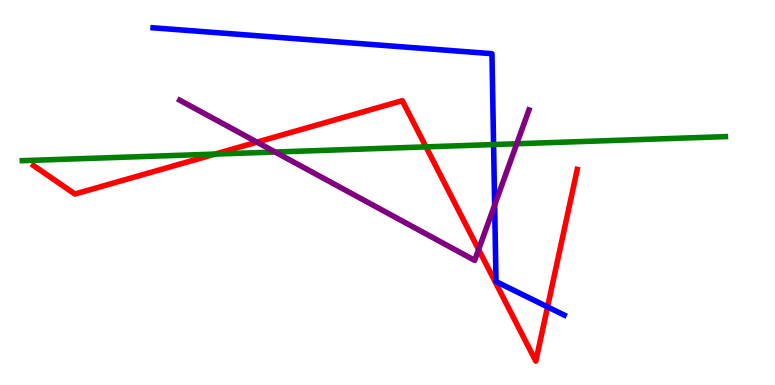[{'lines': ['blue', 'red'], 'intersections': [{'x': 7.07, 'y': 2.03}]}, {'lines': ['green', 'red'], 'intersections': [{'x': 2.77, 'y': 6.0}, {'x': 5.5, 'y': 6.19}]}, {'lines': ['purple', 'red'], 'intersections': [{'x': 3.32, 'y': 6.31}, {'x': 6.18, 'y': 3.52}]}, {'lines': ['blue', 'green'], 'intersections': [{'x': 6.37, 'y': 6.25}]}, {'lines': ['blue', 'purple'], 'intersections': [{'x': 6.38, 'y': 4.67}]}, {'lines': ['green', 'purple'], 'intersections': [{'x': 3.55, 'y': 6.05}, {'x': 6.67, 'y': 6.27}]}]